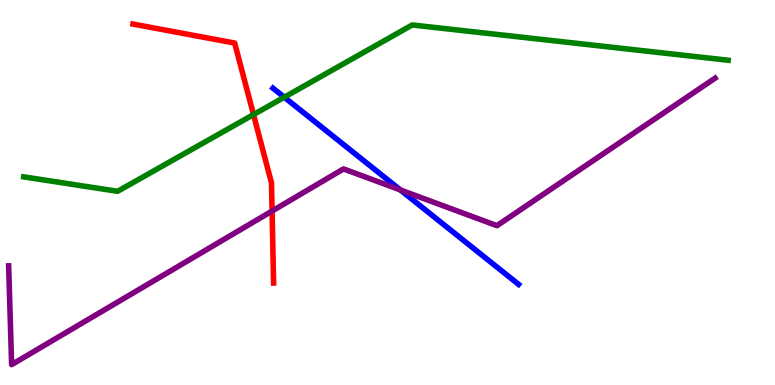[{'lines': ['blue', 'red'], 'intersections': []}, {'lines': ['green', 'red'], 'intersections': [{'x': 3.27, 'y': 7.02}]}, {'lines': ['purple', 'red'], 'intersections': [{'x': 3.51, 'y': 4.52}]}, {'lines': ['blue', 'green'], 'intersections': [{'x': 3.67, 'y': 7.47}]}, {'lines': ['blue', 'purple'], 'intersections': [{'x': 5.17, 'y': 5.07}]}, {'lines': ['green', 'purple'], 'intersections': []}]